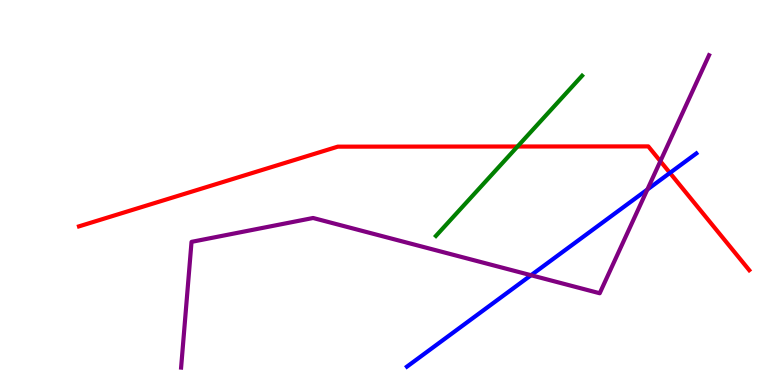[{'lines': ['blue', 'red'], 'intersections': [{'x': 8.64, 'y': 5.51}]}, {'lines': ['green', 'red'], 'intersections': [{'x': 6.68, 'y': 6.19}]}, {'lines': ['purple', 'red'], 'intersections': [{'x': 8.52, 'y': 5.81}]}, {'lines': ['blue', 'green'], 'intersections': []}, {'lines': ['blue', 'purple'], 'intersections': [{'x': 6.85, 'y': 2.85}, {'x': 8.35, 'y': 5.08}]}, {'lines': ['green', 'purple'], 'intersections': []}]